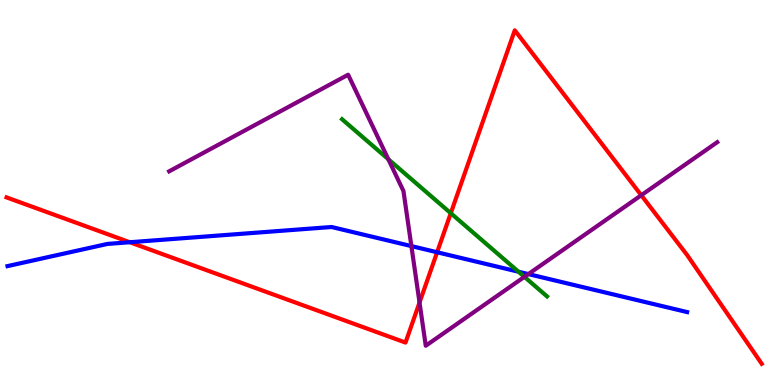[{'lines': ['blue', 'red'], 'intersections': [{'x': 1.67, 'y': 3.71}, {'x': 5.64, 'y': 3.45}]}, {'lines': ['green', 'red'], 'intersections': [{'x': 5.82, 'y': 4.46}]}, {'lines': ['purple', 'red'], 'intersections': [{'x': 5.41, 'y': 2.14}, {'x': 8.27, 'y': 4.93}]}, {'lines': ['blue', 'green'], 'intersections': [{'x': 6.69, 'y': 2.94}]}, {'lines': ['blue', 'purple'], 'intersections': [{'x': 5.31, 'y': 3.61}, {'x': 6.82, 'y': 2.88}]}, {'lines': ['green', 'purple'], 'intersections': [{'x': 5.01, 'y': 5.86}, {'x': 6.77, 'y': 2.81}]}]